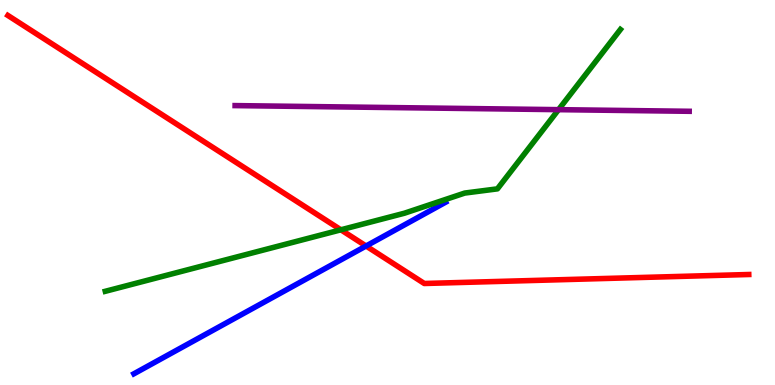[{'lines': ['blue', 'red'], 'intersections': [{'x': 4.72, 'y': 3.61}]}, {'lines': ['green', 'red'], 'intersections': [{'x': 4.4, 'y': 4.03}]}, {'lines': ['purple', 'red'], 'intersections': []}, {'lines': ['blue', 'green'], 'intersections': []}, {'lines': ['blue', 'purple'], 'intersections': []}, {'lines': ['green', 'purple'], 'intersections': [{'x': 7.21, 'y': 7.15}]}]